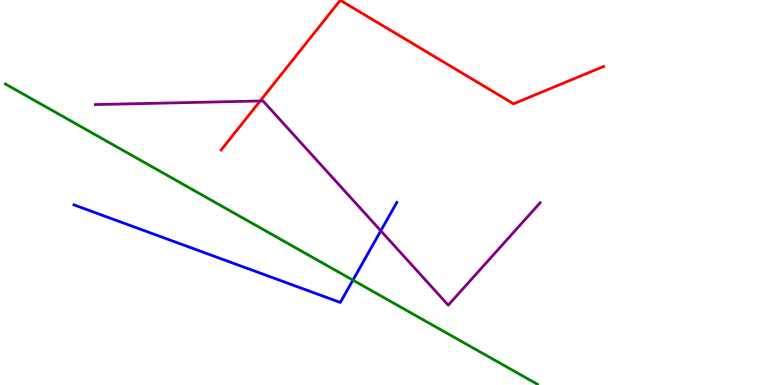[{'lines': ['blue', 'red'], 'intersections': []}, {'lines': ['green', 'red'], 'intersections': []}, {'lines': ['purple', 'red'], 'intersections': [{'x': 3.36, 'y': 7.38}]}, {'lines': ['blue', 'green'], 'intersections': [{'x': 4.55, 'y': 2.72}]}, {'lines': ['blue', 'purple'], 'intersections': [{'x': 4.91, 'y': 4.01}]}, {'lines': ['green', 'purple'], 'intersections': []}]